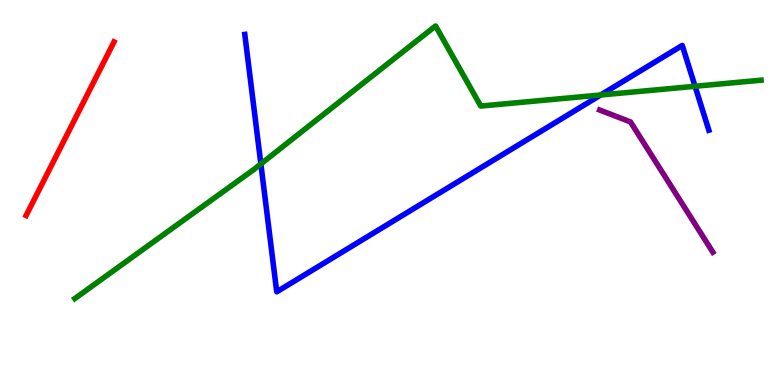[{'lines': ['blue', 'red'], 'intersections': []}, {'lines': ['green', 'red'], 'intersections': []}, {'lines': ['purple', 'red'], 'intersections': []}, {'lines': ['blue', 'green'], 'intersections': [{'x': 3.37, 'y': 5.74}, {'x': 7.75, 'y': 7.53}, {'x': 8.97, 'y': 7.76}]}, {'lines': ['blue', 'purple'], 'intersections': []}, {'lines': ['green', 'purple'], 'intersections': []}]